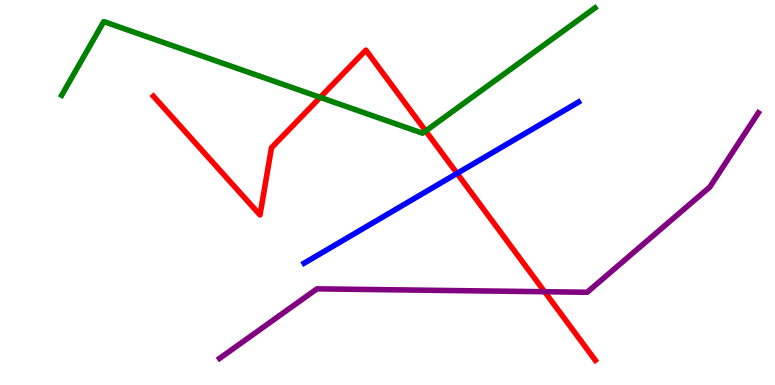[{'lines': ['blue', 'red'], 'intersections': [{'x': 5.9, 'y': 5.5}]}, {'lines': ['green', 'red'], 'intersections': [{'x': 4.13, 'y': 7.47}, {'x': 5.49, 'y': 6.6}]}, {'lines': ['purple', 'red'], 'intersections': [{'x': 7.03, 'y': 2.42}]}, {'lines': ['blue', 'green'], 'intersections': []}, {'lines': ['blue', 'purple'], 'intersections': []}, {'lines': ['green', 'purple'], 'intersections': []}]